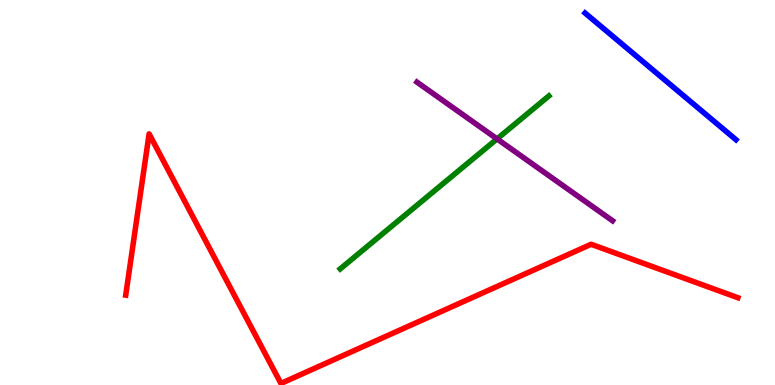[{'lines': ['blue', 'red'], 'intersections': []}, {'lines': ['green', 'red'], 'intersections': []}, {'lines': ['purple', 'red'], 'intersections': []}, {'lines': ['blue', 'green'], 'intersections': []}, {'lines': ['blue', 'purple'], 'intersections': []}, {'lines': ['green', 'purple'], 'intersections': [{'x': 6.41, 'y': 6.39}]}]